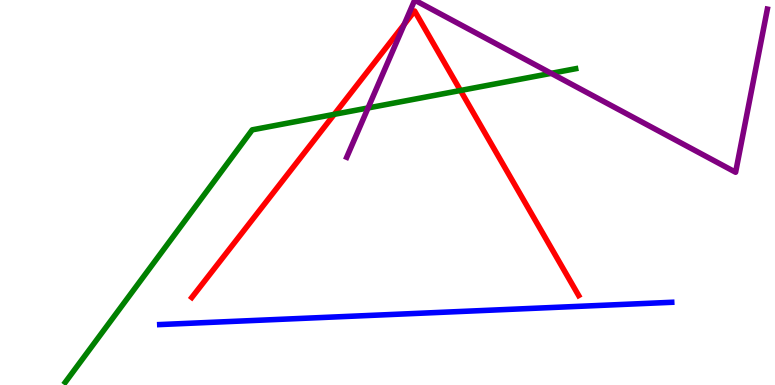[{'lines': ['blue', 'red'], 'intersections': []}, {'lines': ['green', 'red'], 'intersections': [{'x': 4.31, 'y': 7.03}, {'x': 5.94, 'y': 7.65}]}, {'lines': ['purple', 'red'], 'intersections': [{'x': 5.22, 'y': 9.37}]}, {'lines': ['blue', 'green'], 'intersections': []}, {'lines': ['blue', 'purple'], 'intersections': []}, {'lines': ['green', 'purple'], 'intersections': [{'x': 4.75, 'y': 7.2}, {'x': 7.11, 'y': 8.1}]}]